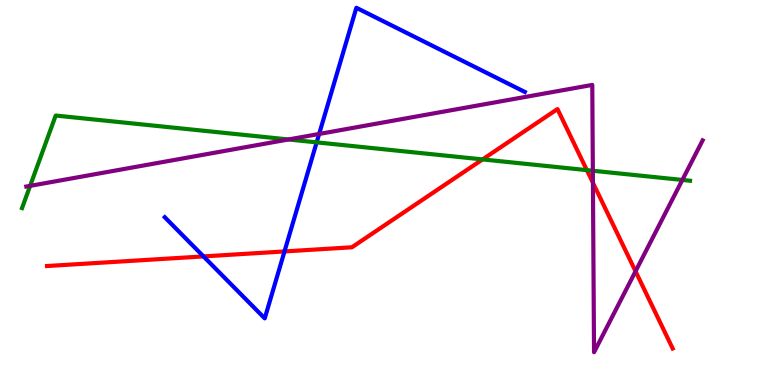[{'lines': ['blue', 'red'], 'intersections': [{'x': 2.63, 'y': 3.34}, {'x': 3.67, 'y': 3.47}]}, {'lines': ['green', 'red'], 'intersections': [{'x': 6.23, 'y': 5.86}, {'x': 7.57, 'y': 5.58}]}, {'lines': ['purple', 'red'], 'intersections': [{'x': 7.65, 'y': 5.25}, {'x': 8.2, 'y': 2.95}]}, {'lines': ['blue', 'green'], 'intersections': [{'x': 4.09, 'y': 6.3}]}, {'lines': ['blue', 'purple'], 'intersections': [{'x': 4.12, 'y': 6.52}]}, {'lines': ['green', 'purple'], 'intersections': [{'x': 0.389, 'y': 5.17}, {'x': 3.72, 'y': 6.38}, {'x': 7.65, 'y': 5.56}, {'x': 8.8, 'y': 5.33}]}]